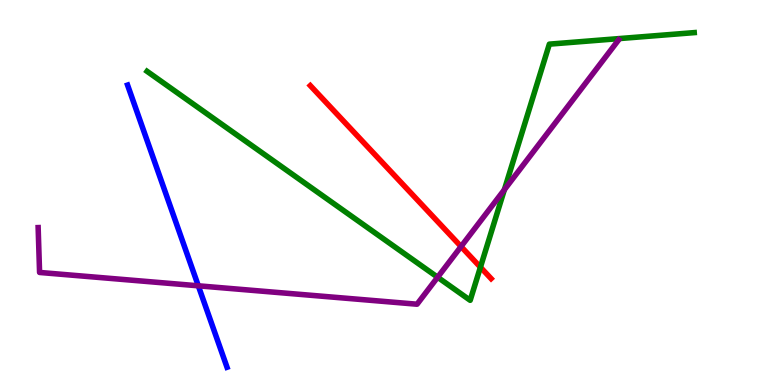[{'lines': ['blue', 'red'], 'intersections': []}, {'lines': ['green', 'red'], 'intersections': [{'x': 6.2, 'y': 3.06}]}, {'lines': ['purple', 'red'], 'intersections': [{'x': 5.95, 'y': 3.6}]}, {'lines': ['blue', 'green'], 'intersections': []}, {'lines': ['blue', 'purple'], 'intersections': [{'x': 2.56, 'y': 2.58}]}, {'lines': ['green', 'purple'], 'intersections': [{'x': 5.65, 'y': 2.8}, {'x': 6.51, 'y': 5.07}]}]